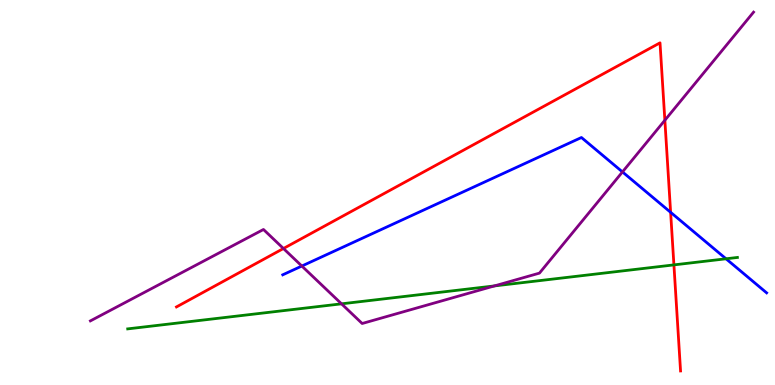[{'lines': ['blue', 'red'], 'intersections': [{'x': 8.65, 'y': 4.49}]}, {'lines': ['green', 'red'], 'intersections': [{'x': 8.7, 'y': 3.12}]}, {'lines': ['purple', 'red'], 'intersections': [{'x': 3.66, 'y': 3.55}, {'x': 8.58, 'y': 6.88}]}, {'lines': ['blue', 'green'], 'intersections': [{'x': 9.37, 'y': 3.28}]}, {'lines': ['blue', 'purple'], 'intersections': [{'x': 3.89, 'y': 3.09}, {'x': 8.03, 'y': 5.53}]}, {'lines': ['green', 'purple'], 'intersections': [{'x': 4.41, 'y': 2.11}, {'x': 6.38, 'y': 2.57}]}]